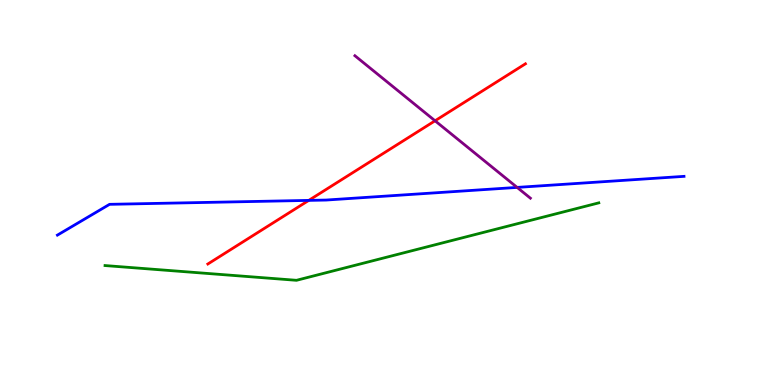[{'lines': ['blue', 'red'], 'intersections': [{'x': 3.98, 'y': 4.79}]}, {'lines': ['green', 'red'], 'intersections': []}, {'lines': ['purple', 'red'], 'intersections': [{'x': 5.61, 'y': 6.86}]}, {'lines': ['blue', 'green'], 'intersections': []}, {'lines': ['blue', 'purple'], 'intersections': [{'x': 6.67, 'y': 5.13}]}, {'lines': ['green', 'purple'], 'intersections': []}]